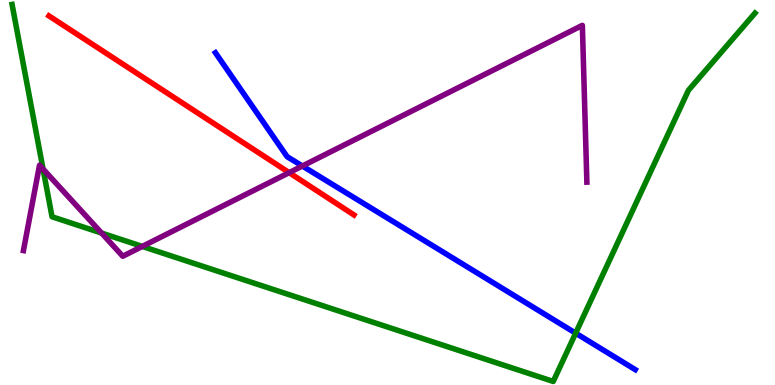[{'lines': ['blue', 'red'], 'intersections': []}, {'lines': ['green', 'red'], 'intersections': []}, {'lines': ['purple', 'red'], 'intersections': [{'x': 3.73, 'y': 5.52}]}, {'lines': ['blue', 'green'], 'intersections': [{'x': 7.43, 'y': 1.35}]}, {'lines': ['blue', 'purple'], 'intersections': [{'x': 3.9, 'y': 5.69}]}, {'lines': ['green', 'purple'], 'intersections': [{'x': 0.556, 'y': 5.61}, {'x': 1.31, 'y': 3.95}, {'x': 1.84, 'y': 3.6}]}]